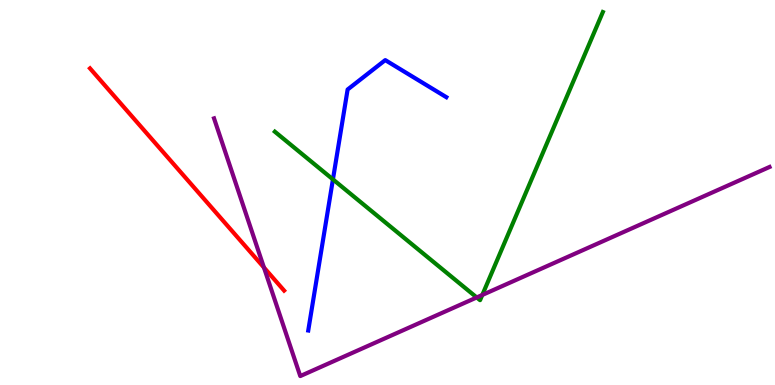[{'lines': ['blue', 'red'], 'intersections': []}, {'lines': ['green', 'red'], 'intersections': []}, {'lines': ['purple', 'red'], 'intersections': [{'x': 3.41, 'y': 3.05}]}, {'lines': ['blue', 'green'], 'intersections': [{'x': 4.3, 'y': 5.34}]}, {'lines': ['blue', 'purple'], 'intersections': []}, {'lines': ['green', 'purple'], 'intersections': [{'x': 6.15, 'y': 2.27}, {'x': 6.22, 'y': 2.34}]}]